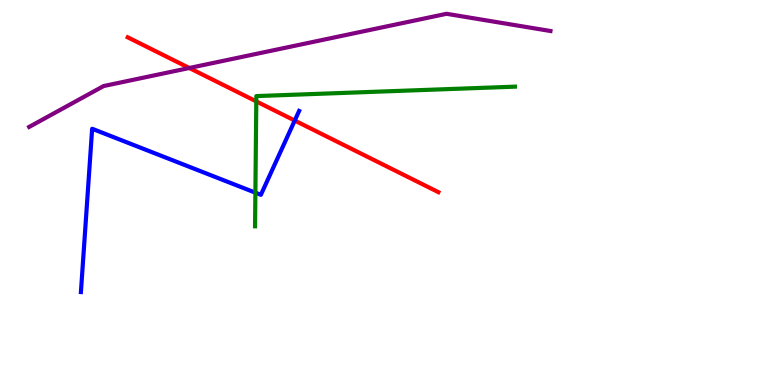[{'lines': ['blue', 'red'], 'intersections': [{'x': 3.8, 'y': 6.87}]}, {'lines': ['green', 'red'], 'intersections': [{'x': 3.31, 'y': 7.37}]}, {'lines': ['purple', 'red'], 'intersections': [{'x': 2.44, 'y': 8.23}]}, {'lines': ['blue', 'green'], 'intersections': [{'x': 3.3, 'y': 5.0}]}, {'lines': ['blue', 'purple'], 'intersections': []}, {'lines': ['green', 'purple'], 'intersections': []}]